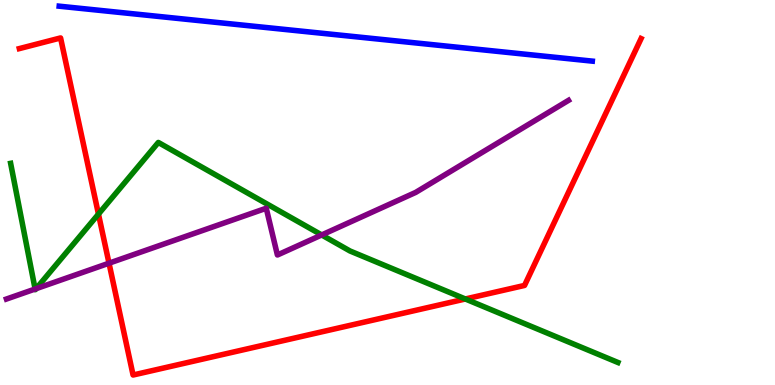[{'lines': ['blue', 'red'], 'intersections': []}, {'lines': ['green', 'red'], 'intersections': [{'x': 1.27, 'y': 4.44}, {'x': 6.0, 'y': 2.23}]}, {'lines': ['purple', 'red'], 'intersections': [{'x': 1.41, 'y': 3.16}]}, {'lines': ['blue', 'green'], 'intersections': []}, {'lines': ['blue', 'purple'], 'intersections': []}, {'lines': ['green', 'purple'], 'intersections': [{'x': 0.453, 'y': 2.49}, {'x': 0.466, 'y': 2.5}, {'x': 4.15, 'y': 3.9}]}]